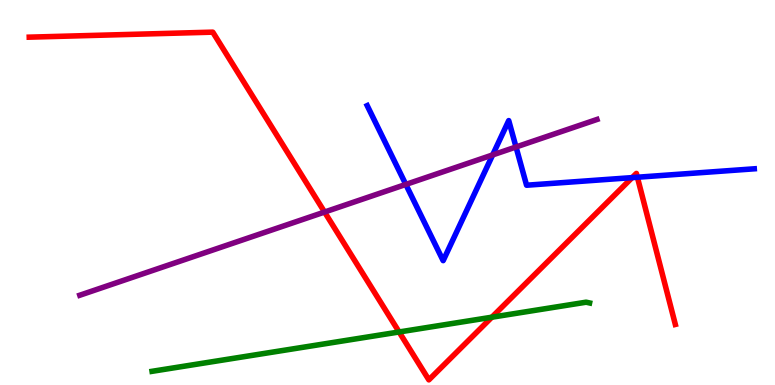[{'lines': ['blue', 'red'], 'intersections': [{'x': 8.16, 'y': 5.39}, {'x': 8.22, 'y': 5.4}]}, {'lines': ['green', 'red'], 'intersections': [{'x': 5.15, 'y': 1.38}, {'x': 6.35, 'y': 1.76}]}, {'lines': ['purple', 'red'], 'intersections': [{'x': 4.19, 'y': 4.49}]}, {'lines': ['blue', 'green'], 'intersections': []}, {'lines': ['blue', 'purple'], 'intersections': [{'x': 5.24, 'y': 5.21}, {'x': 6.36, 'y': 5.98}, {'x': 6.66, 'y': 6.18}]}, {'lines': ['green', 'purple'], 'intersections': []}]